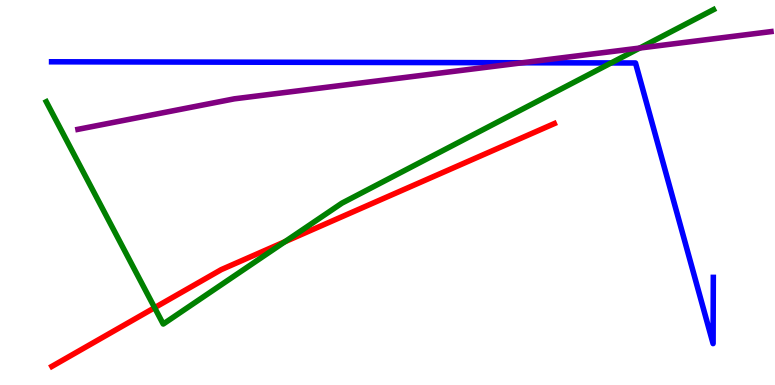[{'lines': ['blue', 'red'], 'intersections': []}, {'lines': ['green', 'red'], 'intersections': [{'x': 2.0, 'y': 2.01}, {'x': 3.68, 'y': 3.72}]}, {'lines': ['purple', 'red'], 'intersections': []}, {'lines': ['blue', 'green'], 'intersections': [{'x': 7.89, 'y': 8.37}]}, {'lines': ['blue', 'purple'], 'intersections': [{'x': 6.74, 'y': 8.37}]}, {'lines': ['green', 'purple'], 'intersections': [{'x': 8.25, 'y': 8.75}]}]